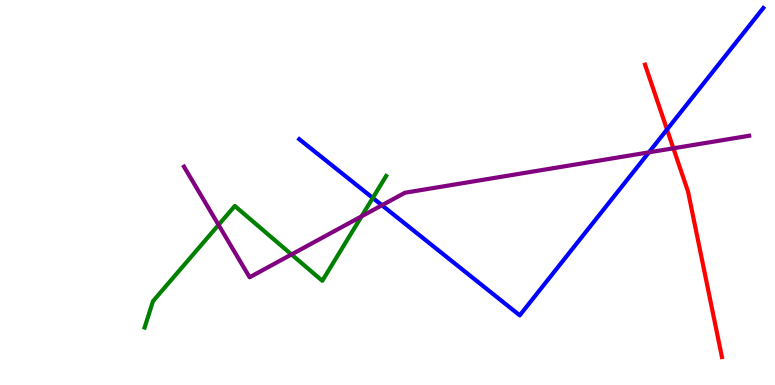[{'lines': ['blue', 'red'], 'intersections': [{'x': 8.61, 'y': 6.64}]}, {'lines': ['green', 'red'], 'intersections': []}, {'lines': ['purple', 'red'], 'intersections': [{'x': 8.69, 'y': 6.15}]}, {'lines': ['blue', 'green'], 'intersections': [{'x': 4.81, 'y': 4.86}]}, {'lines': ['blue', 'purple'], 'intersections': [{'x': 4.93, 'y': 4.67}, {'x': 8.37, 'y': 6.04}]}, {'lines': ['green', 'purple'], 'intersections': [{'x': 2.82, 'y': 4.16}, {'x': 3.76, 'y': 3.39}, {'x': 4.67, 'y': 4.38}]}]